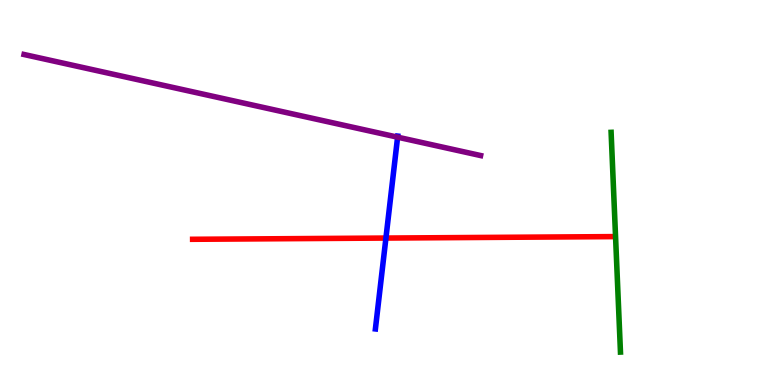[{'lines': ['blue', 'red'], 'intersections': [{'x': 4.98, 'y': 3.82}]}, {'lines': ['green', 'red'], 'intersections': []}, {'lines': ['purple', 'red'], 'intersections': []}, {'lines': ['blue', 'green'], 'intersections': []}, {'lines': ['blue', 'purple'], 'intersections': [{'x': 5.13, 'y': 6.44}]}, {'lines': ['green', 'purple'], 'intersections': []}]